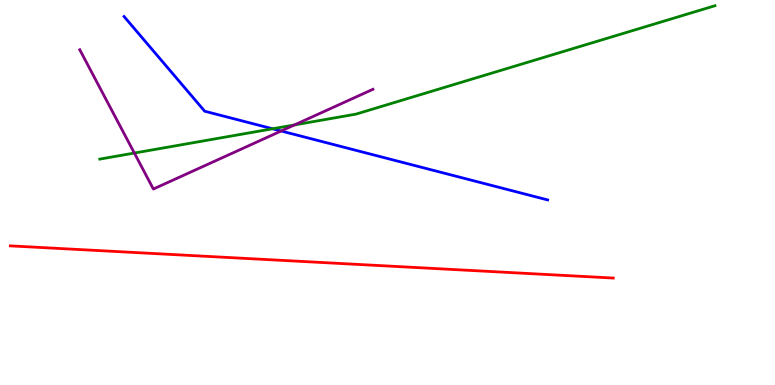[{'lines': ['blue', 'red'], 'intersections': []}, {'lines': ['green', 'red'], 'intersections': []}, {'lines': ['purple', 'red'], 'intersections': []}, {'lines': ['blue', 'green'], 'intersections': [{'x': 3.52, 'y': 6.66}]}, {'lines': ['blue', 'purple'], 'intersections': [{'x': 3.63, 'y': 6.6}]}, {'lines': ['green', 'purple'], 'intersections': [{'x': 1.73, 'y': 6.02}, {'x': 3.8, 'y': 6.76}]}]